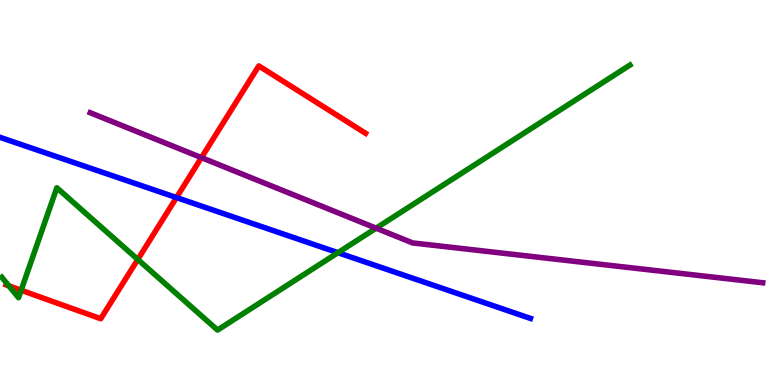[{'lines': ['blue', 'red'], 'intersections': [{'x': 2.28, 'y': 4.87}]}, {'lines': ['green', 'red'], 'intersections': [{'x': 0.114, 'y': 2.57}, {'x': 0.273, 'y': 2.46}, {'x': 1.78, 'y': 3.26}]}, {'lines': ['purple', 'red'], 'intersections': [{'x': 2.6, 'y': 5.91}]}, {'lines': ['blue', 'green'], 'intersections': [{'x': 4.36, 'y': 3.44}]}, {'lines': ['blue', 'purple'], 'intersections': []}, {'lines': ['green', 'purple'], 'intersections': [{'x': 4.85, 'y': 4.07}]}]